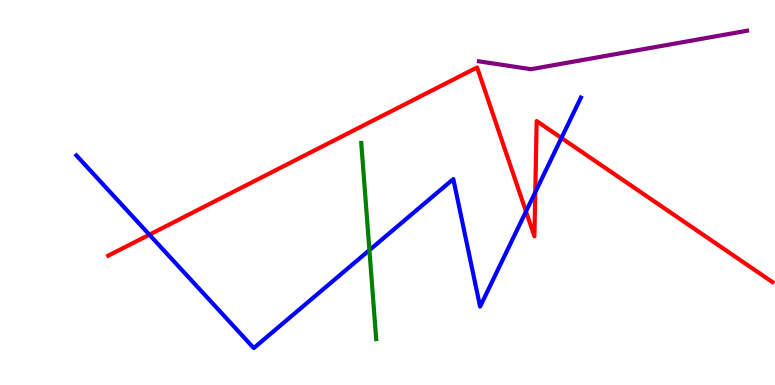[{'lines': ['blue', 'red'], 'intersections': [{'x': 1.93, 'y': 3.9}, {'x': 6.79, 'y': 4.51}, {'x': 6.91, 'y': 5.01}, {'x': 7.24, 'y': 6.42}]}, {'lines': ['green', 'red'], 'intersections': []}, {'lines': ['purple', 'red'], 'intersections': []}, {'lines': ['blue', 'green'], 'intersections': [{'x': 4.77, 'y': 3.5}]}, {'lines': ['blue', 'purple'], 'intersections': []}, {'lines': ['green', 'purple'], 'intersections': []}]